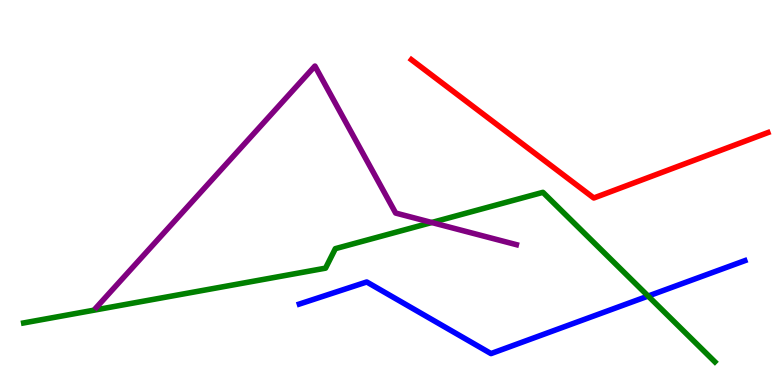[{'lines': ['blue', 'red'], 'intersections': []}, {'lines': ['green', 'red'], 'intersections': []}, {'lines': ['purple', 'red'], 'intersections': []}, {'lines': ['blue', 'green'], 'intersections': [{'x': 8.36, 'y': 2.31}]}, {'lines': ['blue', 'purple'], 'intersections': []}, {'lines': ['green', 'purple'], 'intersections': [{'x': 5.57, 'y': 4.22}]}]